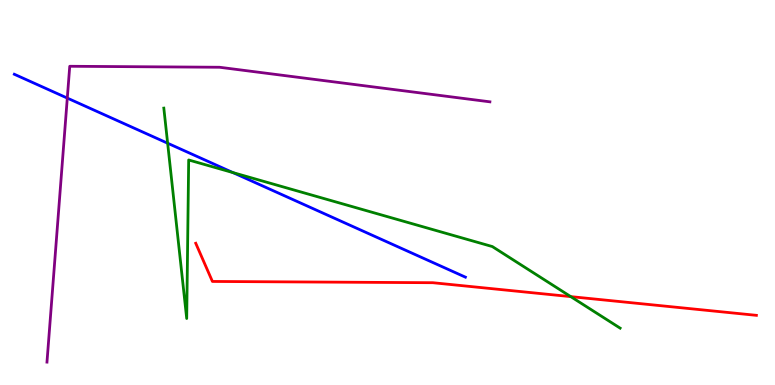[{'lines': ['blue', 'red'], 'intersections': []}, {'lines': ['green', 'red'], 'intersections': [{'x': 7.36, 'y': 2.3}]}, {'lines': ['purple', 'red'], 'intersections': []}, {'lines': ['blue', 'green'], 'intersections': [{'x': 2.16, 'y': 6.28}, {'x': 3.01, 'y': 5.52}]}, {'lines': ['blue', 'purple'], 'intersections': [{'x': 0.868, 'y': 7.45}]}, {'lines': ['green', 'purple'], 'intersections': []}]